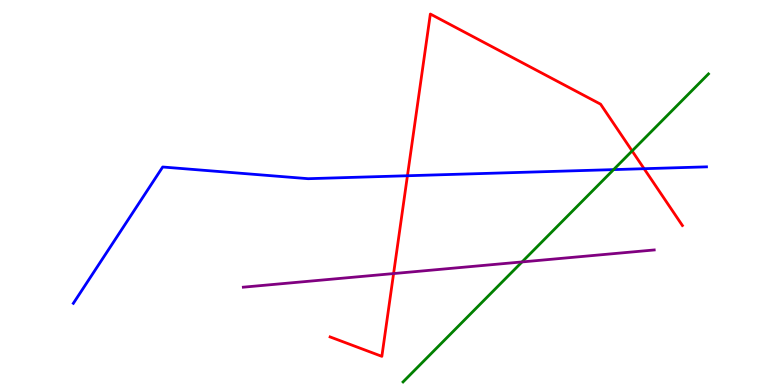[{'lines': ['blue', 'red'], 'intersections': [{'x': 5.26, 'y': 5.44}, {'x': 8.31, 'y': 5.62}]}, {'lines': ['green', 'red'], 'intersections': [{'x': 8.16, 'y': 6.08}]}, {'lines': ['purple', 'red'], 'intersections': [{'x': 5.08, 'y': 2.89}]}, {'lines': ['blue', 'green'], 'intersections': [{'x': 7.92, 'y': 5.59}]}, {'lines': ['blue', 'purple'], 'intersections': []}, {'lines': ['green', 'purple'], 'intersections': [{'x': 6.74, 'y': 3.2}]}]